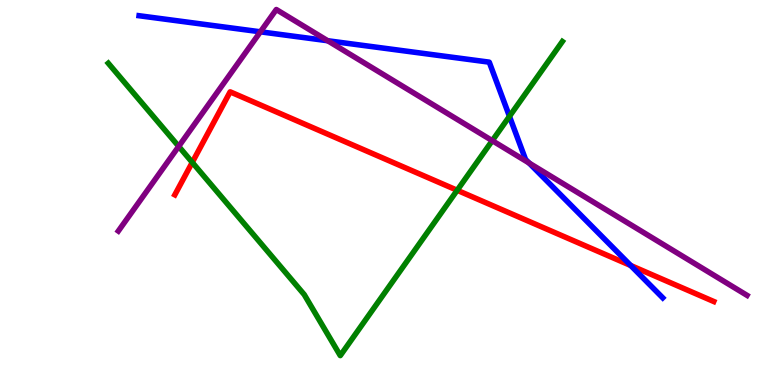[{'lines': ['blue', 'red'], 'intersections': [{'x': 8.14, 'y': 3.1}]}, {'lines': ['green', 'red'], 'intersections': [{'x': 2.48, 'y': 5.78}, {'x': 5.9, 'y': 5.06}]}, {'lines': ['purple', 'red'], 'intersections': []}, {'lines': ['blue', 'green'], 'intersections': [{'x': 6.57, 'y': 6.98}]}, {'lines': ['blue', 'purple'], 'intersections': [{'x': 3.36, 'y': 9.17}, {'x': 4.23, 'y': 8.94}, {'x': 6.83, 'y': 5.77}]}, {'lines': ['green', 'purple'], 'intersections': [{'x': 2.31, 'y': 6.2}, {'x': 6.35, 'y': 6.35}]}]